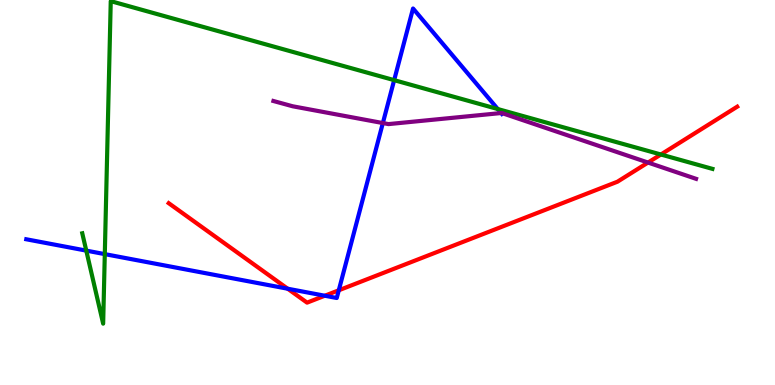[{'lines': ['blue', 'red'], 'intersections': [{'x': 3.71, 'y': 2.5}, {'x': 4.19, 'y': 2.32}, {'x': 4.37, 'y': 2.46}]}, {'lines': ['green', 'red'], 'intersections': [{'x': 8.53, 'y': 5.99}]}, {'lines': ['purple', 'red'], 'intersections': [{'x': 8.36, 'y': 5.78}]}, {'lines': ['blue', 'green'], 'intersections': [{'x': 1.11, 'y': 3.49}, {'x': 1.35, 'y': 3.4}, {'x': 5.09, 'y': 7.92}, {'x': 6.42, 'y': 7.17}]}, {'lines': ['blue', 'purple'], 'intersections': [{'x': 4.94, 'y': 6.8}, {'x': 6.47, 'y': 7.06}]}, {'lines': ['green', 'purple'], 'intersections': []}]